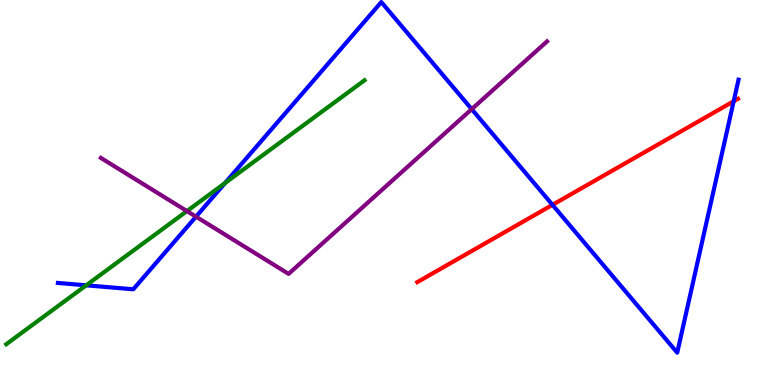[{'lines': ['blue', 'red'], 'intersections': [{'x': 7.13, 'y': 4.68}, {'x': 9.47, 'y': 7.37}]}, {'lines': ['green', 'red'], 'intersections': []}, {'lines': ['purple', 'red'], 'intersections': []}, {'lines': ['blue', 'green'], 'intersections': [{'x': 1.11, 'y': 2.59}, {'x': 2.9, 'y': 5.25}]}, {'lines': ['blue', 'purple'], 'intersections': [{'x': 2.53, 'y': 4.37}, {'x': 6.09, 'y': 7.16}]}, {'lines': ['green', 'purple'], 'intersections': [{'x': 2.41, 'y': 4.52}]}]